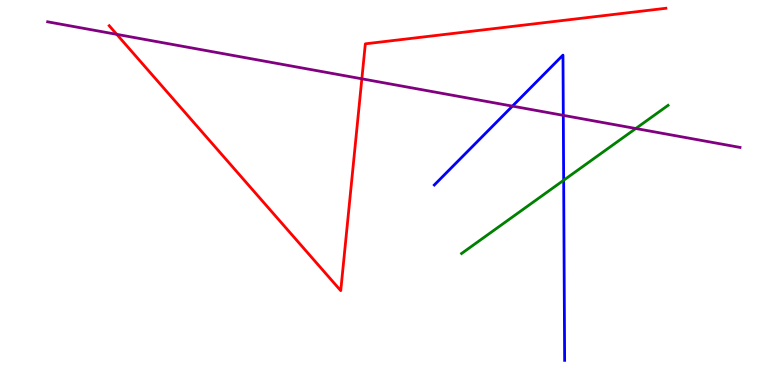[{'lines': ['blue', 'red'], 'intersections': []}, {'lines': ['green', 'red'], 'intersections': []}, {'lines': ['purple', 'red'], 'intersections': [{'x': 1.51, 'y': 9.11}, {'x': 4.67, 'y': 7.95}]}, {'lines': ['blue', 'green'], 'intersections': [{'x': 7.27, 'y': 5.32}]}, {'lines': ['blue', 'purple'], 'intersections': [{'x': 6.61, 'y': 7.24}, {'x': 7.27, 'y': 7.0}]}, {'lines': ['green', 'purple'], 'intersections': [{'x': 8.2, 'y': 6.66}]}]